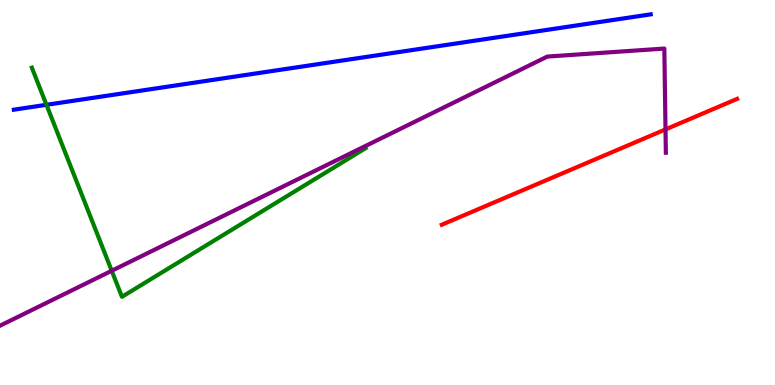[{'lines': ['blue', 'red'], 'intersections': []}, {'lines': ['green', 'red'], 'intersections': []}, {'lines': ['purple', 'red'], 'intersections': [{'x': 8.59, 'y': 6.64}]}, {'lines': ['blue', 'green'], 'intersections': [{'x': 0.599, 'y': 7.28}]}, {'lines': ['blue', 'purple'], 'intersections': []}, {'lines': ['green', 'purple'], 'intersections': [{'x': 1.44, 'y': 2.97}]}]